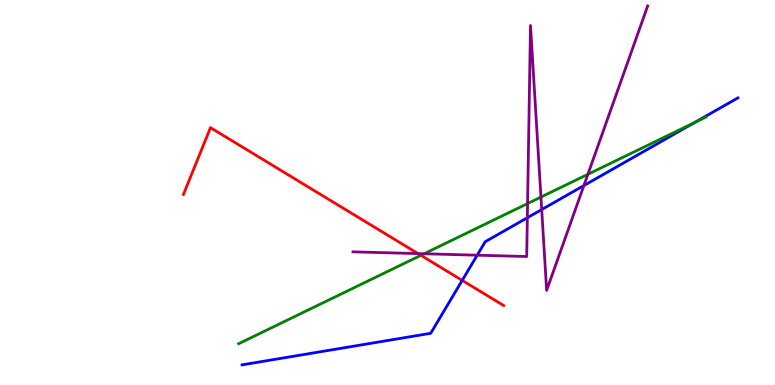[{'lines': ['blue', 'red'], 'intersections': [{'x': 5.96, 'y': 2.72}]}, {'lines': ['green', 'red'], 'intersections': [{'x': 5.43, 'y': 3.37}]}, {'lines': ['purple', 'red'], 'intersections': [{'x': 5.39, 'y': 3.41}]}, {'lines': ['blue', 'green'], 'intersections': [{'x': 8.96, 'y': 6.82}]}, {'lines': ['blue', 'purple'], 'intersections': [{'x': 6.16, 'y': 3.37}, {'x': 6.8, 'y': 4.34}, {'x': 6.99, 'y': 4.56}, {'x': 7.53, 'y': 5.18}]}, {'lines': ['green', 'purple'], 'intersections': [{'x': 5.47, 'y': 3.41}, {'x': 6.81, 'y': 4.71}, {'x': 6.98, 'y': 4.88}, {'x': 7.59, 'y': 5.47}]}]